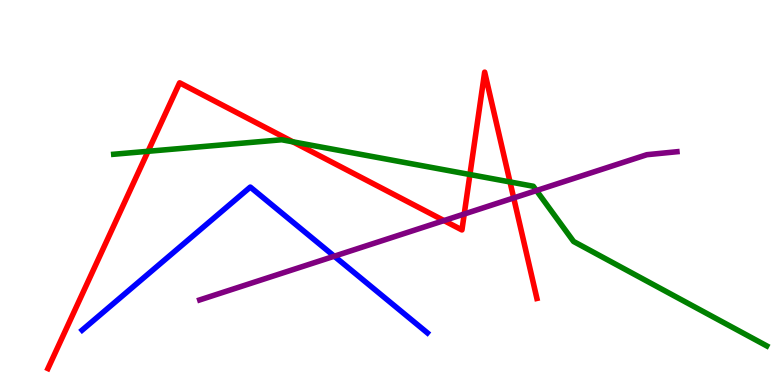[{'lines': ['blue', 'red'], 'intersections': []}, {'lines': ['green', 'red'], 'intersections': [{'x': 1.91, 'y': 6.07}, {'x': 3.78, 'y': 6.32}, {'x': 6.06, 'y': 5.47}, {'x': 6.58, 'y': 5.27}]}, {'lines': ['purple', 'red'], 'intersections': [{'x': 5.73, 'y': 4.27}, {'x': 5.99, 'y': 4.44}, {'x': 6.63, 'y': 4.86}]}, {'lines': ['blue', 'green'], 'intersections': []}, {'lines': ['blue', 'purple'], 'intersections': [{'x': 4.31, 'y': 3.35}]}, {'lines': ['green', 'purple'], 'intersections': [{'x': 6.92, 'y': 5.05}]}]